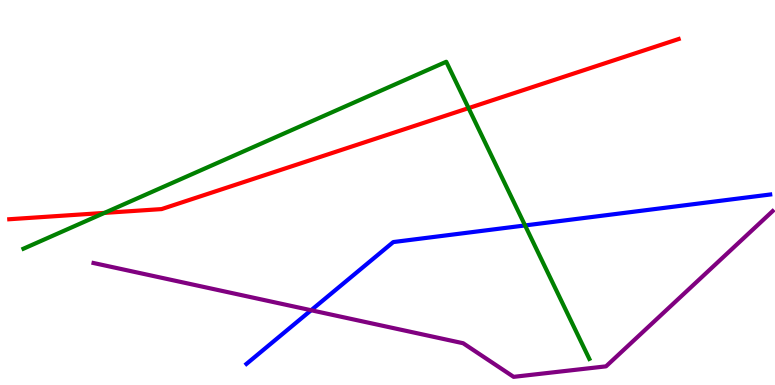[{'lines': ['blue', 'red'], 'intersections': []}, {'lines': ['green', 'red'], 'intersections': [{'x': 1.35, 'y': 4.47}, {'x': 6.05, 'y': 7.19}]}, {'lines': ['purple', 'red'], 'intersections': []}, {'lines': ['blue', 'green'], 'intersections': [{'x': 6.78, 'y': 4.14}]}, {'lines': ['blue', 'purple'], 'intersections': [{'x': 4.01, 'y': 1.94}]}, {'lines': ['green', 'purple'], 'intersections': []}]